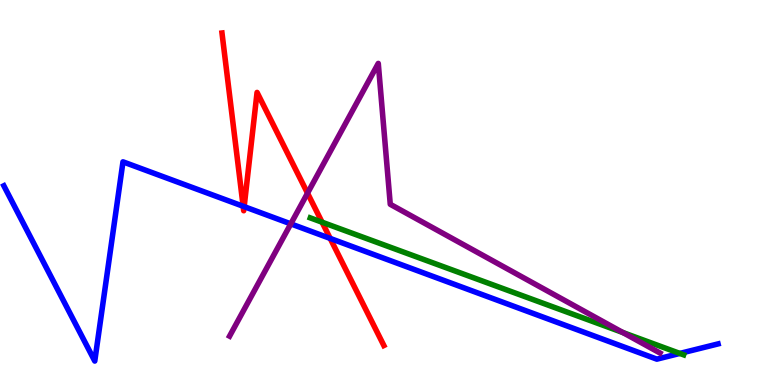[{'lines': ['blue', 'red'], 'intersections': [{'x': 3.14, 'y': 4.64}, {'x': 3.15, 'y': 4.63}, {'x': 4.26, 'y': 3.81}]}, {'lines': ['green', 'red'], 'intersections': [{'x': 4.16, 'y': 4.23}]}, {'lines': ['purple', 'red'], 'intersections': [{'x': 3.97, 'y': 4.98}]}, {'lines': ['blue', 'green'], 'intersections': [{'x': 8.77, 'y': 0.82}]}, {'lines': ['blue', 'purple'], 'intersections': [{'x': 3.75, 'y': 4.19}]}, {'lines': ['green', 'purple'], 'intersections': [{'x': 8.04, 'y': 1.36}]}]